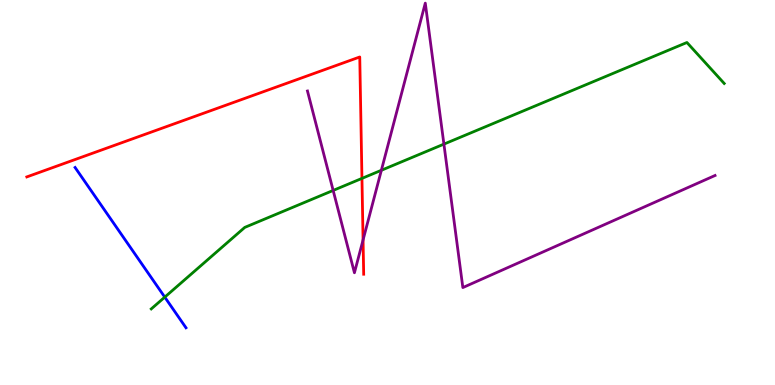[{'lines': ['blue', 'red'], 'intersections': []}, {'lines': ['green', 'red'], 'intersections': [{'x': 4.67, 'y': 5.37}]}, {'lines': ['purple', 'red'], 'intersections': [{'x': 4.68, 'y': 3.77}]}, {'lines': ['blue', 'green'], 'intersections': [{'x': 2.13, 'y': 2.28}]}, {'lines': ['blue', 'purple'], 'intersections': []}, {'lines': ['green', 'purple'], 'intersections': [{'x': 4.3, 'y': 5.05}, {'x': 4.92, 'y': 5.58}, {'x': 5.73, 'y': 6.26}]}]